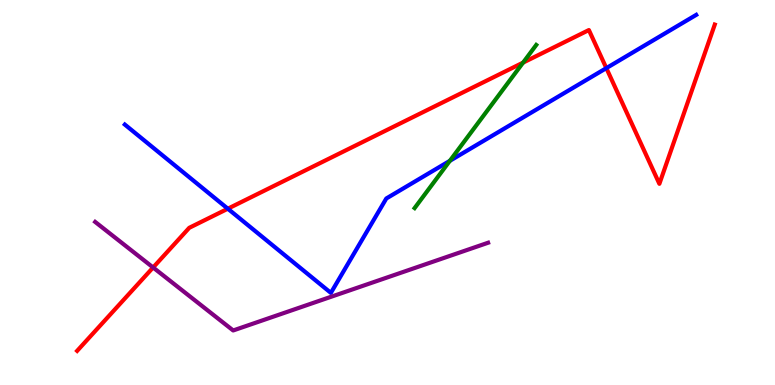[{'lines': ['blue', 'red'], 'intersections': [{'x': 2.94, 'y': 4.58}, {'x': 7.82, 'y': 8.23}]}, {'lines': ['green', 'red'], 'intersections': [{'x': 6.75, 'y': 8.37}]}, {'lines': ['purple', 'red'], 'intersections': [{'x': 1.98, 'y': 3.05}]}, {'lines': ['blue', 'green'], 'intersections': [{'x': 5.8, 'y': 5.82}]}, {'lines': ['blue', 'purple'], 'intersections': []}, {'lines': ['green', 'purple'], 'intersections': []}]